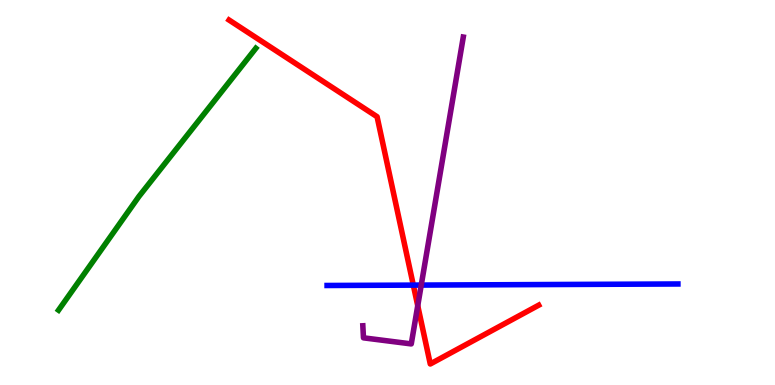[{'lines': ['blue', 'red'], 'intersections': [{'x': 5.33, 'y': 2.59}]}, {'lines': ['green', 'red'], 'intersections': []}, {'lines': ['purple', 'red'], 'intersections': [{'x': 5.39, 'y': 2.06}]}, {'lines': ['blue', 'green'], 'intersections': []}, {'lines': ['blue', 'purple'], 'intersections': [{'x': 5.44, 'y': 2.6}]}, {'lines': ['green', 'purple'], 'intersections': []}]